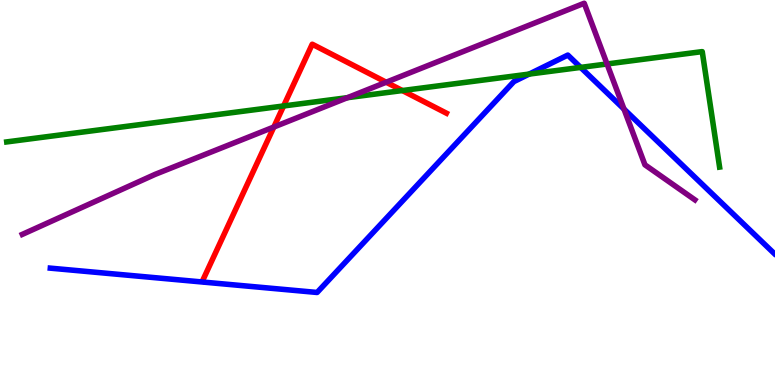[{'lines': ['blue', 'red'], 'intersections': []}, {'lines': ['green', 'red'], 'intersections': [{'x': 3.66, 'y': 7.25}, {'x': 5.19, 'y': 7.65}]}, {'lines': ['purple', 'red'], 'intersections': [{'x': 3.53, 'y': 6.7}, {'x': 4.98, 'y': 7.86}]}, {'lines': ['blue', 'green'], 'intersections': [{'x': 6.83, 'y': 8.08}, {'x': 7.49, 'y': 8.25}]}, {'lines': ['blue', 'purple'], 'intersections': [{'x': 8.05, 'y': 7.17}]}, {'lines': ['green', 'purple'], 'intersections': [{'x': 4.48, 'y': 7.46}, {'x': 7.83, 'y': 8.34}]}]